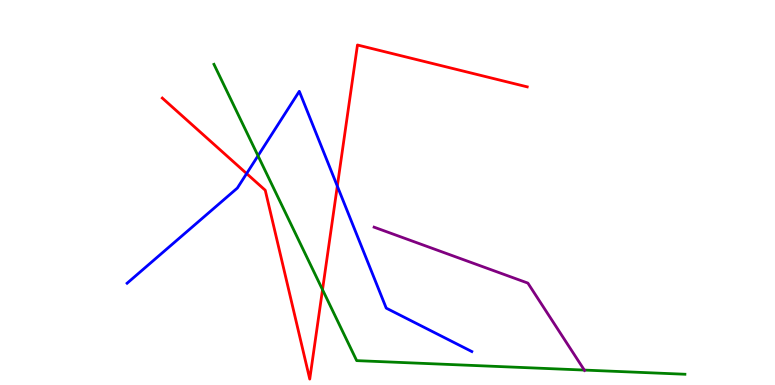[{'lines': ['blue', 'red'], 'intersections': [{'x': 3.18, 'y': 5.49}, {'x': 4.35, 'y': 5.17}]}, {'lines': ['green', 'red'], 'intersections': [{'x': 4.16, 'y': 2.48}]}, {'lines': ['purple', 'red'], 'intersections': []}, {'lines': ['blue', 'green'], 'intersections': [{'x': 3.33, 'y': 5.95}]}, {'lines': ['blue', 'purple'], 'intersections': []}, {'lines': ['green', 'purple'], 'intersections': [{'x': 7.54, 'y': 0.388}]}]